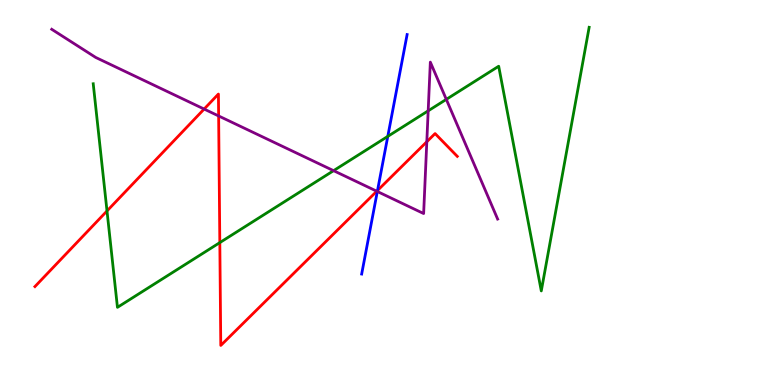[{'lines': ['blue', 'red'], 'intersections': [{'x': 4.87, 'y': 5.05}]}, {'lines': ['green', 'red'], 'intersections': [{'x': 1.38, 'y': 4.52}, {'x': 2.84, 'y': 3.7}]}, {'lines': ['purple', 'red'], 'intersections': [{'x': 2.63, 'y': 7.17}, {'x': 2.82, 'y': 6.99}, {'x': 4.86, 'y': 5.03}, {'x': 5.51, 'y': 6.32}]}, {'lines': ['blue', 'green'], 'intersections': [{'x': 5.0, 'y': 6.46}]}, {'lines': ['blue', 'purple'], 'intersections': [{'x': 4.87, 'y': 5.03}]}, {'lines': ['green', 'purple'], 'intersections': [{'x': 4.3, 'y': 5.57}, {'x': 5.52, 'y': 7.12}, {'x': 5.76, 'y': 7.42}]}]